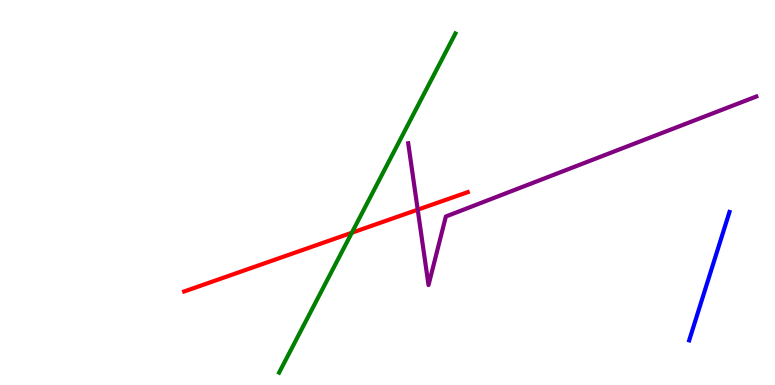[{'lines': ['blue', 'red'], 'intersections': []}, {'lines': ['green', 'red'], 'intersections': [{'x': 4.54, 'y': 3.95}]}, {'lines': ['purple', 'red'], 'intersections': [{'x': 5.39, 'y': 4.55}]}, {'lines': ['blue', 'green'], 'intersections': []}, {'lines': ['blue', 'purple'], 'intersections': []}, {'lines': ['green', 'purple'], 'intersections': []}]